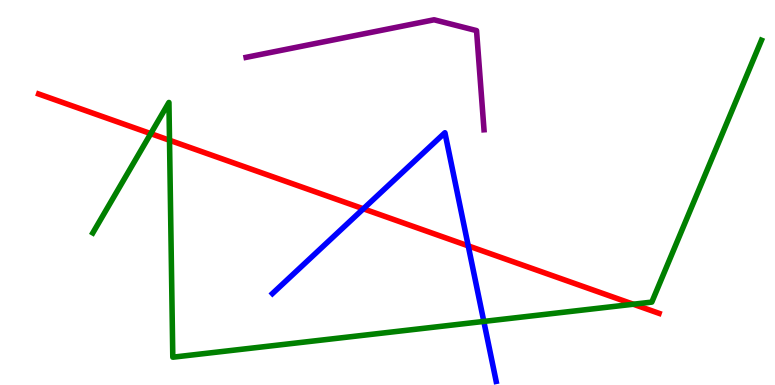[{'lines': ['blue', 'red'], 'intersections': [{'x': 4.69, 'y': 4.58}, {'x': 6.04, 'y': 3.61}]}, {'lines': ['green', 'red'], 'intersections': [{'x': 1.95, 'y': 6.53}, {'x': 2.19, 'y': 6.36}, {'x': 8.17, 'y': 2.1}]}, {'lines': ['purple', 'red'], 'intersections': []}, {'lines': ['blue', 'green'], 'intersections': [{'x': 6.24, 'y': 1.65}]}, {'lines': ['blue', 'purple'], 'intersections': []}, {'lines': ['green', 'purple'], 'intersections': []}]